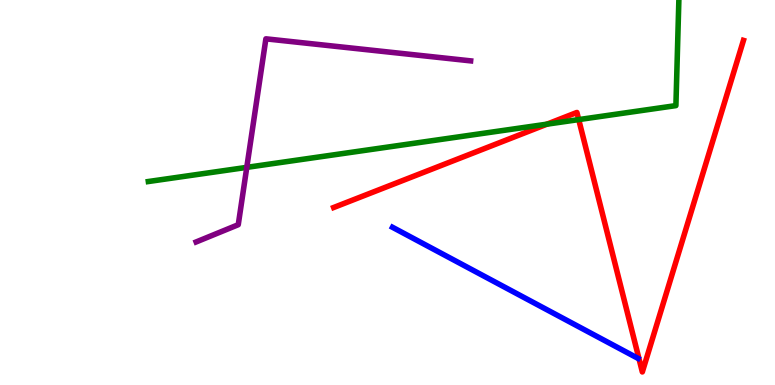[{'lines': ['blue', 'red'], 'intersections': []}, {'lines': ['green', 'red'], 'intersections': [{'x': 7.06, 'y': 6.77}, {'x': 7.47, 'y': 6.89}]}, {'lines': ['purple', 'red'], 'intersections': []}, {'lines': ['blue', 'green'], 'intersections': []}, {'lines': ['blue', 'purple'], 'intersections': []}, {'lines': ['green', 'purple'], 'intersections': [{'x': 3.18, 'y': 5.65}]}]